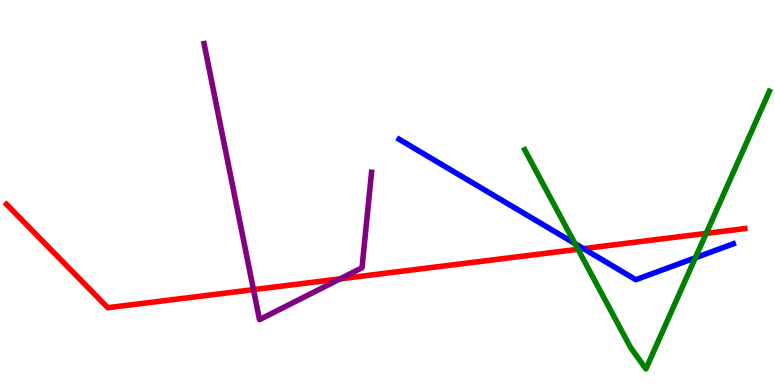[{'lines': ['blue', 'red'], 'intersections': [{'x': 7.53, 'y': 3.54}]}, {'lines': ['green', 'red'], 'intersections': [{'x': 7.46, 'y': 3.52}, {'x': 9.11, 'y': 3.94}]}, {'lines': ['purple', 'red'], 'intersections': [{'x': 3.27, 'y': 2.48}, {'x': 4.39, 'y': 2.76}]}, {'lines': ['blue', 'green'], 'intersections': [{'x': 7.42, 'y': 3.67}, {'x': 8.97, 'y': 3.3}]}, {'lines': ['blue', 'purple'], 'intersections': []}, {'lines': ['green', 'purple'], 'intersections': []}]